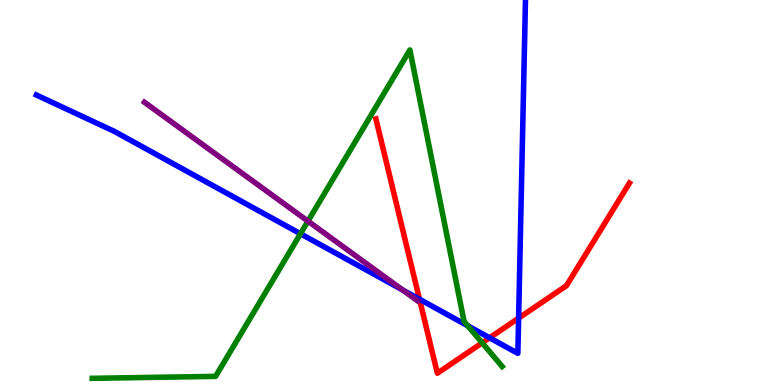[{'lines': ['blue', 'red'], 'intersections': [{'x': 5.41, 'y': 2.23}, {'x': 6.32, 'y': 1.23}, {'x': 6.69, 'y': 1.74}]}, {'lines': ['green', 'red'], 'intersections': [{'x': 6.22, 'y': 1.09}]}, {'lines': ['purple', 'red'], 'intersections': []}, {'lines': ['blue', 'green'], 'intersections': [{'x': 3.88, 'y': 3.93}, {'x': 6.04, 'y': 1.54}]}, {'lines': ['blue', 'purple'], 'intersections': [{'x': 5.19, 'y': 2.47}]}, {'lines': ['green', 'purple'], 'intersections': [{'x': 3.97, 'y': 4.26}]}]